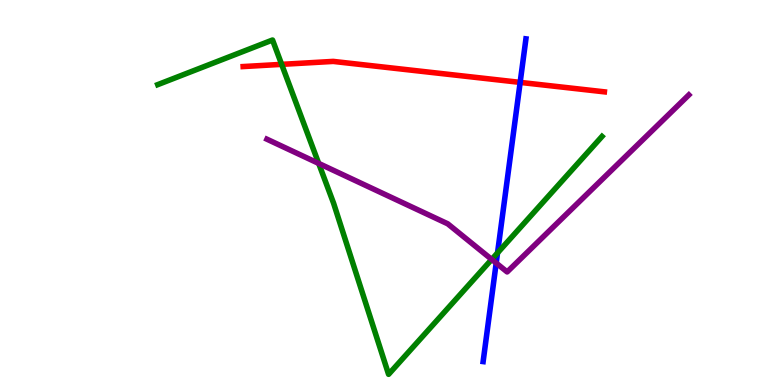[{'lines': ['blue', 'red'], 'intersections': [{'x': 6.71, 'y': 7.86}]}, {'lines': ['green', 'red'], 'intersections': [{'x': 3.63, 'y': 8.33}]}, {'lines': ['purple', 'red'], 'intersections': []}, {'lines': ['blue', 'green'], 'intersections': [{'x': 6.42, 'y': 3.43}]}, {'lines': ['blue', 'purple'], 'intersections': [{'x': 6.4, 'y': 3.17}]}, {'lines': ['green', 'purple'], 'intersections': [{'x': 4.11, 'y': 5.76}, {'x': 6.34, 'y': 3.26}]}]